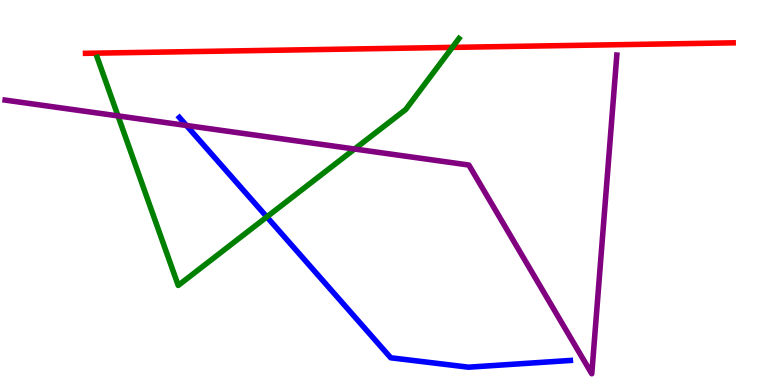[{'lines': ['blue', 'red'], 'intersections': []}, {'lines': ['green', 'red'], 'intersections': [{'x': 5.84, 'y': 8.77}]}, {'lines': ['purple', 'red'], 'intersections': []}, {'lines': ['blue', 'green'], 'intersections': [{'x': 3.44, 'y': 4.37}]}, {'lines': ['blue', 'purple'], 'intersections': [{'x': 2.41, 'y': 6.74}]}, {'lines': ['green', 'purple'], 'intersections': [{'x': 1.52, 'y': 6.99}, {'x': 4.58, 'y': 6.13}]}]